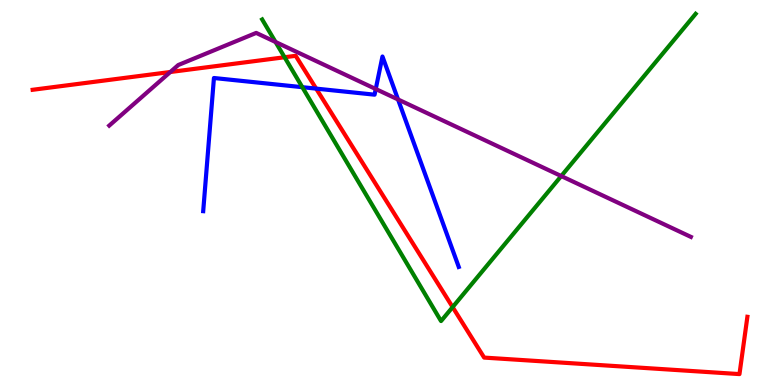[{'lines': ['blue', 'red'], 'intersections': [{'x': 4.08, 'y': 7.7}]}, {'lines': ['green', 'red'], 'intersections': [{'x': 3.67, 'y': 8.51}, {'x': 5.84, 'y': 2.02}]}, {'lines': ['purple', 'red'], 'intersections': [{'x': 2.2, 'y': 8.13}]}, {'lines': ['blue', 'green'], 'intersections': [{'x': 3.9, 'y': 7.74}]}, {'lines': ['blue', 'purple'], 'intersections': [{'x': 4.85, 'y': 7.69}, {'x': 5.14, 'y': 7.42}]}, {'lines': ['green', 'purple'], 'intersections': [{'x': 3.56, 'y': 8.91}, {'x': 7.24, 'y': 5.43}]}]